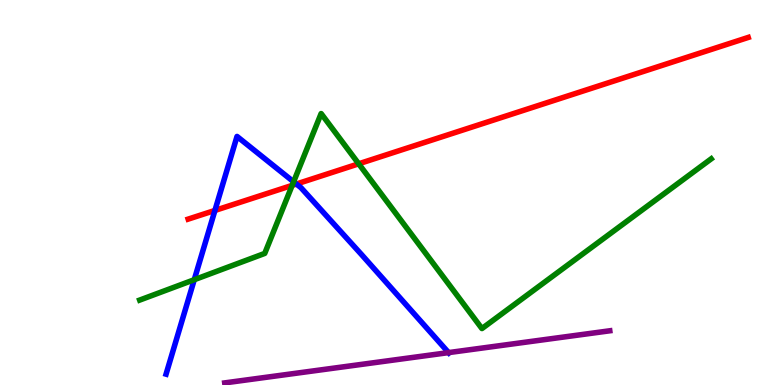[{'lines': ['blue', 'red'], 'intersections': [{'x': 2.77, 'y': 4.53}, {'x': 3.82, 'y': 5.22}]}, {'lines': ['green', 'red'], 'intersections': [{'x': 3.77, 'y': 5.18}, {'x': 4.63, 'y': 5.75}]}, {'lines': ['purple', 'red'], 'intersections': []}, {'lines': ['blue', 'green'], 'intersections': [{'x': 2.51, 'y': 2.73}, {'x': 3.79, 'y': 5.28}]}, {'lines': ['blue', 'purple'], 'intersections': [{'x': 5.79, 'y': 0.841}]}, {'lines': ['green', 'purple'], 'intersections': []}]